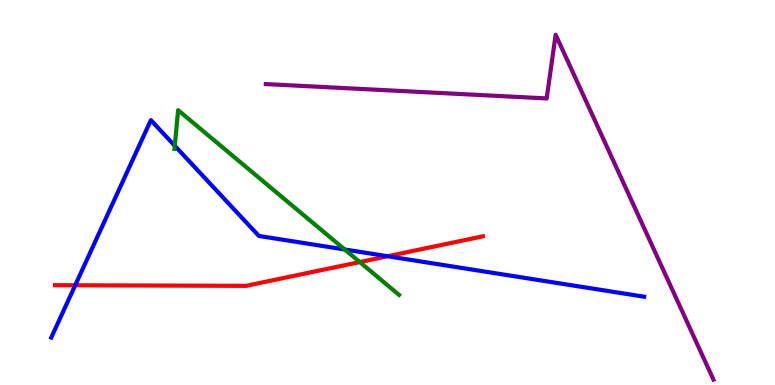[{'lines': ['blue', 'red'], 'intersections': [{'x': 0.97, 'y': 2.59}, {'x': 5.0, 'y': 3.34}]}, {'lines': ['green', 'red'], 'intersections': [{'x': 4.64, 'y': 3.19}]}, {'lines': ['purple', 'red'], 'intersections': []}, {'lines': ['blue', 'green'], 'intersections': [{'x': 2.26, 'y': 6.21}, {'x': 4.45, 'y': 3.52}]}, {'lines': ['blue', 'purple'], 'intersections': []}, {'lines': ['green', 'purple'], 'intersections': []}]